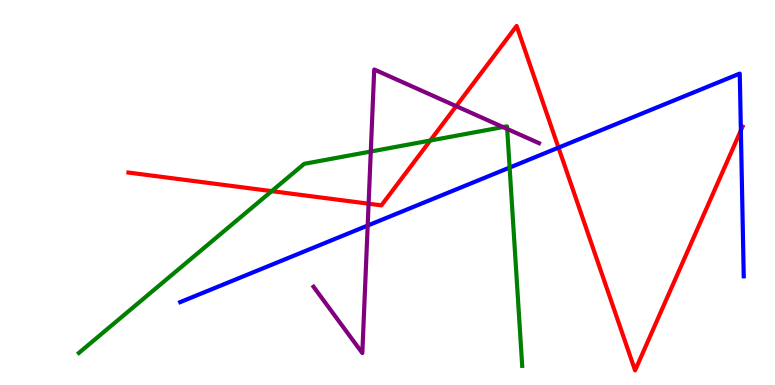[{'lines': ['blue', 'red'], 'intersections': [{'x': 7.21, 'y': 6.17}, {'x': 9.56, 'y': 6.61}]}, {'lines': ['green', 'red'], 'intersections': [{'x': 3.51, 'y': 5.04}, {'x': 5.55, 'y': 6.35}]}, {'lines': ['purple', 'red'], 'intersections': [{'x': 4.76, 'y': 4.71}, {'x': 5.89, 'y': 7.24}]}, {'lines': ['blue', 'green'], 'intersections': [{'x': 6.58, 'y': 5.65}]}, {'lines': ['blue', 'purple'], 'intersections': [{'x': 4.74, 'y': 4.14}]}, {'lines': ['green', 'purple'], 'intersections': [{'x': 4.78, 'y': 6.06}, {'x': 6.49, 'y': 6.7}, {'x': 6.54, 'y': 6.65}]}]